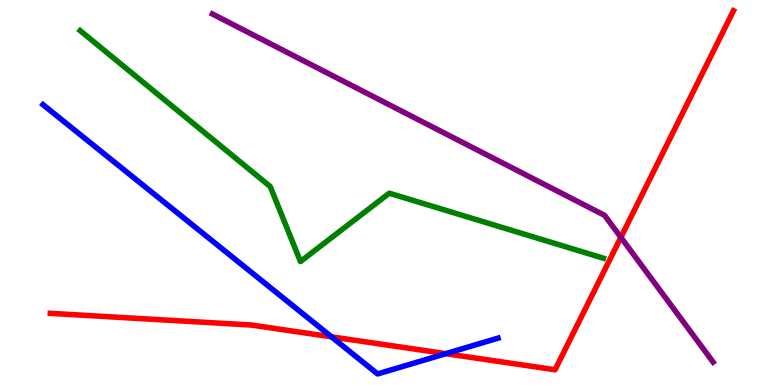[{'lines': ['blue', 'red'], 'intersections': [{'x': 4.28, 'y': 1.25}, {'x': 5.75, 'y': 0.814}]}, {'lines': ['green', 'red'], 'intersections': []}, {'lines': ['purple', 'red'], 'intersections': [{'x': 8.01, 'y': 3.83}]}, {'lines': ['blue', 'green'], 'intersections': []}, {'lines': ['blue', 'purple'], 'intersections': []}, {'lines': ['green', 'purple'], 'intersections': []}]